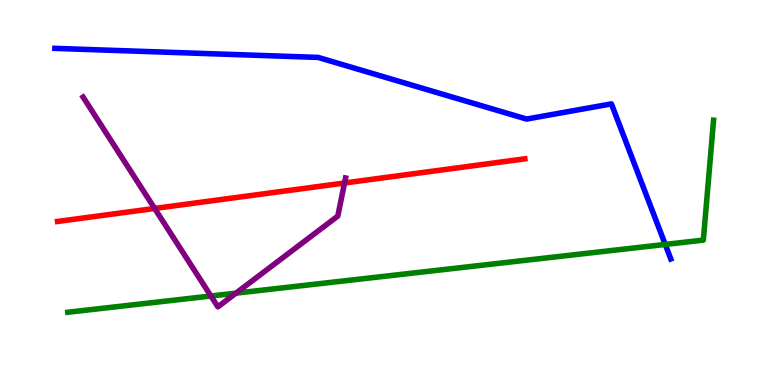[{'lines': ['blue', 'red'], 'intersections': []}, {'lines': ['green', 'red'], 'intersections': []}, {'lines': ['purple', 'red'], 'intersections': [{'x': 2.0, 'y': 4.59}, {'x': 4.45, 'y': 5.25}]}, {'lines': ['blue', 'green'], 'intersections': [{'x': 8.58, 'y': 3.65}]}, {'lines': ['blue', 'purple'], 'intersections': []}, {'lines': ['green', 'purple'], 'intersections': [{'x': 2.72, 'y': 2.31}, {'x': 3.04, 'y': 2.39}]}]